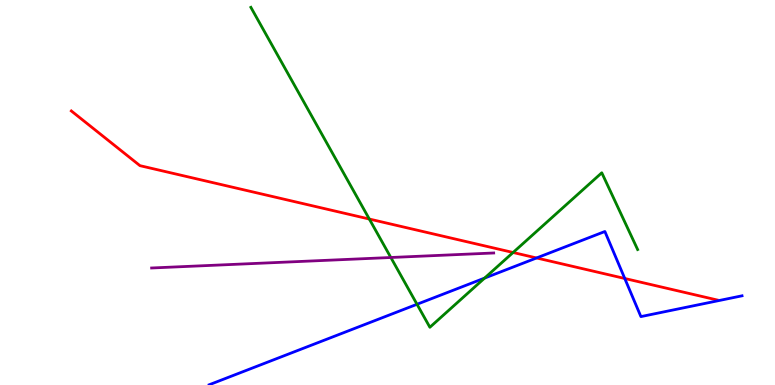[{'lines': ['blue', 'red'], 'intersections': [{'x': 6.92, 'y': 3.3}, {'x': 8.06, 'y': 2.77}]}, {'lines': ['green', 'red'], 'intersections': [{'x': 4.77, 'y': 4.31}, {'x': 6.62, 'y': 3.44}]}, {'lines': ['purple', 'red'], 'intersections': []}, {'lines': ['blue', 'green'], 'intersections': [{'x': 5.38, 'y': 2.1}, {'x': 6.25, 'y': 2.78}]}, {'lines': ['blue', 'purple'], 'intersections': []}, {'lines': ['green', 'purple'], 'intersections': [{'x': 5.04, 'y': 3.31}]}]